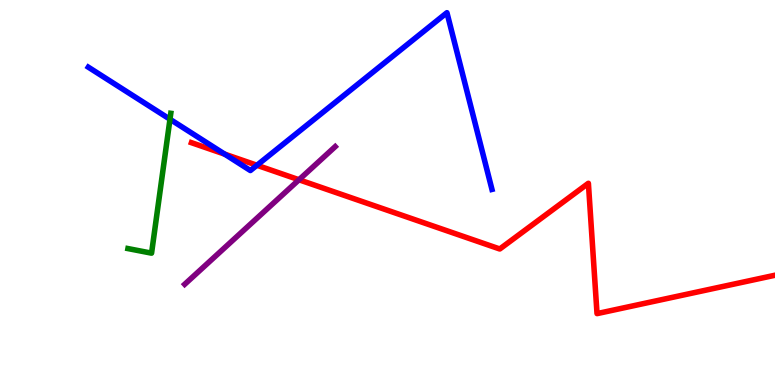[{'lines': ['blue', 'red'], 'intersections': [{'x': 2.9, 'y': 6.0}, {'x': 3.32, 'y': 5.71}]}, {'lines': ['green', 'red'], 'intersections': []}, {'lines': ['purple', 'red'], 'intersections': [{'x': 3.86, 'y': 5.33}]}, {'lines': ['blue', 'green'], 'intersections': [{'x': 2.19, 'y': 6.9}]}, {'lines': ['blue', 'purple'], 'intersections': []}, {'lines': ['green', 'purple'], 'intersections': []}]